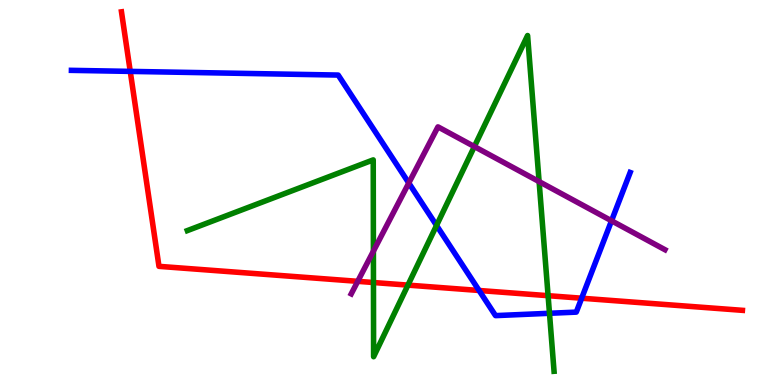[{'lines': ['blue', 'red'], 'intersections': [{'x': 1.68, 'y': 8.15}, {'x': 6.18, 'y': 2.46}, {'x': 7.51, 'y': 2.25}]}, {'lines': ['green', 'red'], 'intersections': [{'x': 4.82, 'y': 2.66}, {'x': 5.26, 'y': 2.59}, {'x': 7.07, 'y': 2.32}]}, {'lines': ['purple', 'red'], 'intersections': [{'x': 4.62, 'y': 2.69}]}, {'lines': ['blue', 'green'], 'intersections': [{'x': 5.63, 'y': 4.14}, {'x': 7.09, 'y': 1.86}]}, {'lines': ['blue', 'purple'], 'intersections': [{'x': 5.27, 'y': 5.25}, {'x': 7.89, 'y': 4.27}]}, {'lines': ['green', 'purple'], 'intersections': [{'x': 4.82, 'y': 3.48}, {'x': 6.12, 'y': 6.19}, {'x': 6.96, 'y': 5.28}]}]